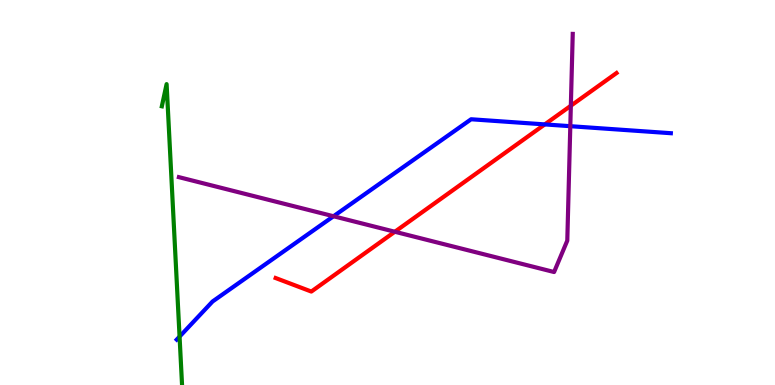[{'lines': ['blue', 'red'], 'intersections': [{'x': 7.03, 'y': 6.77}]}, {'lines': ['green', 'red'], 'intersections': []}, {'lines': ['purple', 'red'], 'intersections': [{'x': 5.09, 'y': 3.98}, {'x': 7.37, 'y': 7.25}]}, {'lines': ['blue', 'green'], 'intersections': [{'x': 2.32, 'y': 1.26}]}, {'lines': ['blue', 'purple'], 'intersections': [{'x': 4.3, 'y': 4.38}, {'x': 7.36, 'y': 6.72}]}, {'lines': ['green', 'purple'], 'intersections': []}]